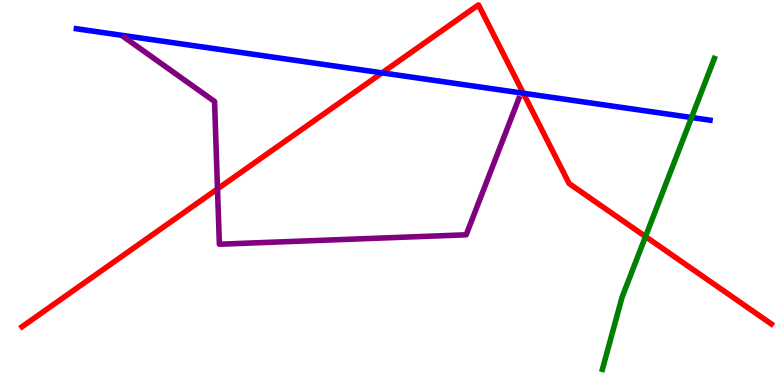[{'lines': ['blue', 'red'], 'intersections': [{'x': 4.93, 'y': 8.11}, {'x': 6.75, 'y': 7.58}]}, {'lines': ['green', 'red'], 'intersections': [{'x': 8.33, 'y': 3.86}]}, {'lines': ['purple', 'red'], 'intersections': [{'x': 2.81, 'y': 5.09}]}, {'lines': ['blue', 'green'], 'intersections': [{'x': 8.92, 'y': 6.95}]}, {'lines': ['blue', 'purple'], 'intersections': []}, {'lines': ['green', 'purple'], 'intersections': []}]